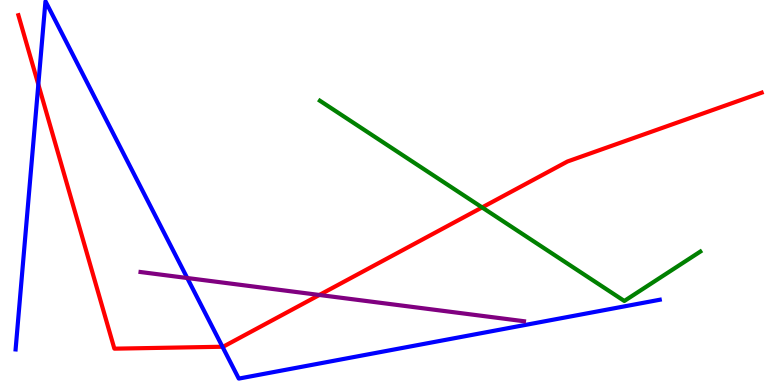[{'lines': ['blue', 'red'], 'intersections': [{'x': 0.495, 'y': 7.81}, {'x': 2.87, 'y': 0.994}]}, {'lines': ['green', 'red'], 'intersections': [{'x': 6.22, 'y': 4.61}]}, {'lines': ['purple', 'red'], 'intersections': [{'x': 4.12, 'y': 2.34}]}, {'lines': ['blue', 'green'], 'intersections': []}, {'lines': ['blue', 'purple'], 'intersections': [{'x': 2.42, 'y': 2.78}]}, {'lines': ['green', 'purple'], 'intersections': []}]